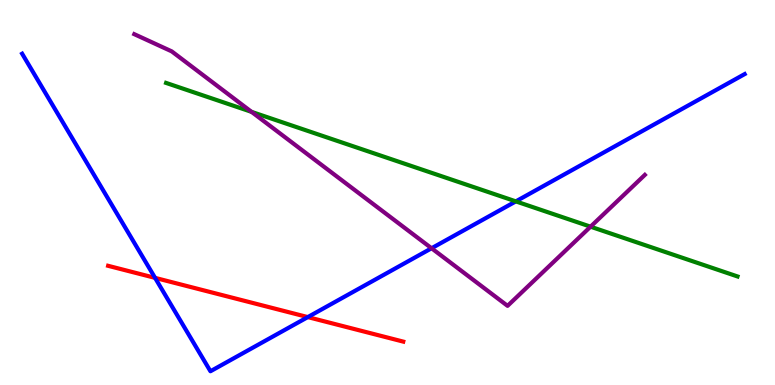[{'lines': ['blue', 'red'], 'intersections': [{'x': 2.0, 'y': 2.78}, {'x': 3.97, 'y': 1.76}]}, {'lines': ['green', 'red'], 'intersections': []}, {'lines': ['purple', 'red'], 'intersections': []}, {'lines': ['blue', 'green'], 'intersections': [{'x': 6.66, 'y': 4.77}]}, {'lines': ['blue', 'purple'], 'intersections': [{'x': 5.57, 'y': 3.55}]}, {'lines': ['green', 'purple'], 'intersections': [{'x': 3.25, 'y': 7.09}, {'x': 7.62, 'y': 4.11}]}]